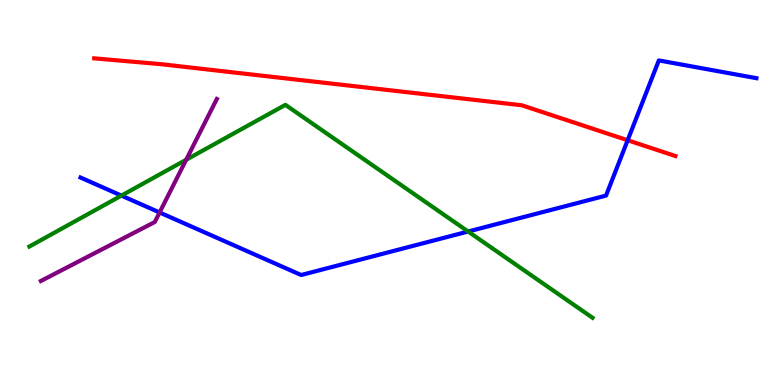[{'lines': ['blue', 'red'], 'intersections': [{'x': 8.1, 'y': 6.36}]}, {'lines': ['green', 'red'], 'intersections': []}, {'lines': ['purple', 'red'], 'intersections': []}, {'lines': ['blue', 'green'], 'intersections': [{'x': 1.57, 'y': 4.92}, {'x': 6.04, 'y': 3.99}]}, {'lines': ['blue', 'purple'], 'intersections': [{'x': 2.06, 'y': 4.48}]}, {'lines': ['green', 'purple'], 'intersections': [{'x': 2.4, 'y': 5.85}]}]